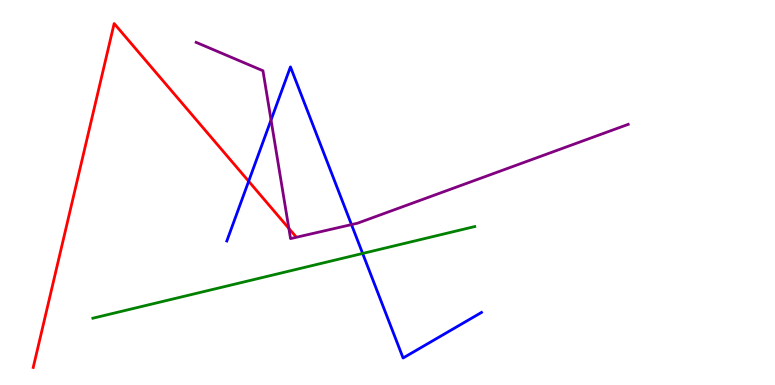[{'lines': ['blue', 'red'], 'intersections': [{'x': 3.21, 'y': 5.29}]}, {'lines': ['green', 'red'], 'intersections': []}, {'lines': ['purple', 'red'], 'intersections': [{'x': 3.73, 'y': 4.07}]}, {'lines': ['blue', 'green'], 'intersections': [{'x': 4.68, 'y': 3.42}]}, {'lines': ['blue', 'purple'], 'intersections': [{'x': 3.5, 'y': 6.88}, {'x': 4.54, 'y': 4.17}]}, {'lines': ['green', 'purple'], 'intersections': []}]